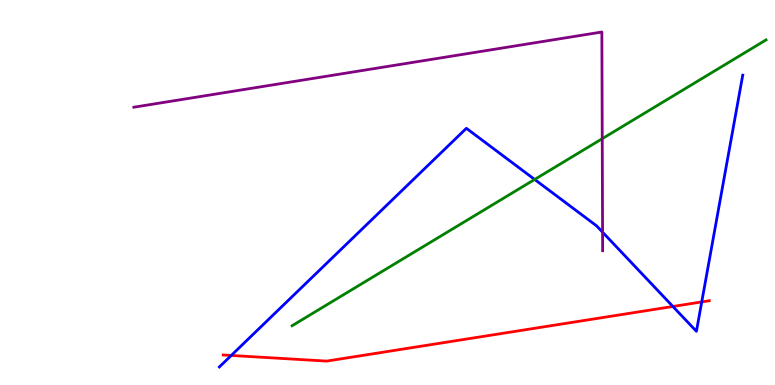[{'lines': ['blue', 'red'], 'intersections': [{'x': 2.98, 'y': 0.768}, {'x': 8.68, 'y': 2.04}, {'x': 9.05, 'y': 2.16}]}, {'lines': ['green', 'red'], 'intersections': []}, {'lines': ['purple', 'red'], 'intersections': []}, {'lines': ['blue', 'green'], 'intersections': [{'x': 6.9, 'y': 5.34}]}, {'lines': ['blue', 'purple'], 'intersections': [{'x': 7.78, 'y': 3.97}]}, {'lines': ['green', 'purple'], 'intersections': [{'x': 7.77, 'y': 6.4}]}]